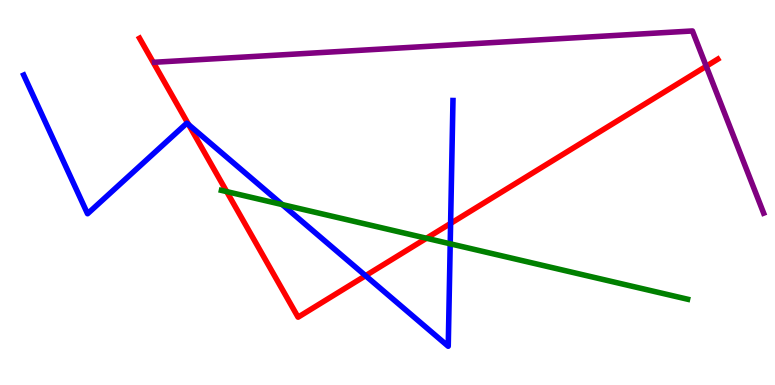[{'lines': ['blue', 'red'], 'intersections': [{'x': 2.43, 'y': 6.76}, {'x': 4.72, 'y': 2.84}, {'x': 5.81, 'y': 4.2}]}, {'lines': ['green', 'red'], 'intersections': [{'x': 2.93, 'y': 5.02}, {'x': 5.5, 'y': 3.81}]}, {'lines': ['purple', 'red'], 'intersections': [{'x': 9.11, 'y': 8.28}]}, {'lines': ['blue', 'green'], 'intersections': [{'x': 3.64, 'y': 4.69}, {'x': 5.81, 'y': 3.67}]}, {'lines': ['blue', 'purple'], 'intersections': []}, {'lines': ['green', 'purple'], 'intersections': []}]